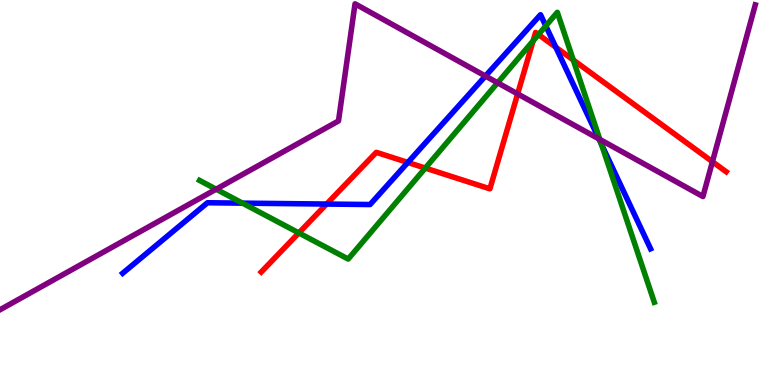[{'lines': ['blue', 'red'], 'intersections': [{'x': 4.21, 'y': 4.7}, {'x': 5.26, 'y': 5.78}, {'x': 7.17, 'y': 8.77}]}, {'lines': ['green', 'red'], 'intersections': [{'x': 3.86, 'y': 3.95}, {'x': 5.49, 'y': 5.63}, {'x': 6.88, 'y': 8.94}, {'x': 6.95, 'y': 9.1}, {'x': 7.4, 'y': 8.44}]}, {'lines': ['purple', 'red'], 'intersections': [{'x': 6.68, 'y': 7.56}, {'x': 9.19, 'y': 5.8}]}, {'lines': ['blue', 'green'], 'intersections': [{'x': 3.13, 'y': 4.72}, {'x': 7.04, 'y': 9.33}, {'x': 7.76, 'y': 6.25}]}, {'lines': ['blue', 'purple'], 'intersections': [{'x': 6.26, 'y': 8.02}, {'x': 7.73, 'y': 6.39}]}, {'lines': ['green', 'purple'], 'intersections': [{'x': 2.79, 'y': 5.09}, {'x': 6.42, 'y': 7.85}, {'x': 7.74, 'y': 6.38}]}]